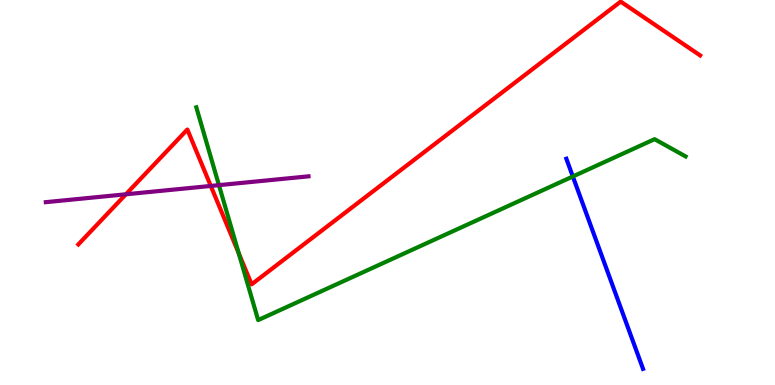[{'lines': ['blue', 'red'], 'intersections': []}, {'lines': ['green', 'red'], 'intersections': [{'x': 3.08, 'y': 3.42}]}, {'lines': ['purple', 'red'], 'intersections': [{'x': 1.62, 'y': 4.95}, {'x': 2.72, 'y': 5.17}]}, {'lines': ['blue', 'green'], 'intersections': [{'x': 7.39, 'y': 5.42}]}, {'lines': ['blue', 'purple'], 'intersections': []}, {'lines': ['green', 'purple'], 'intersections': [{'x': 2.82, 'y': 5.19}]}]